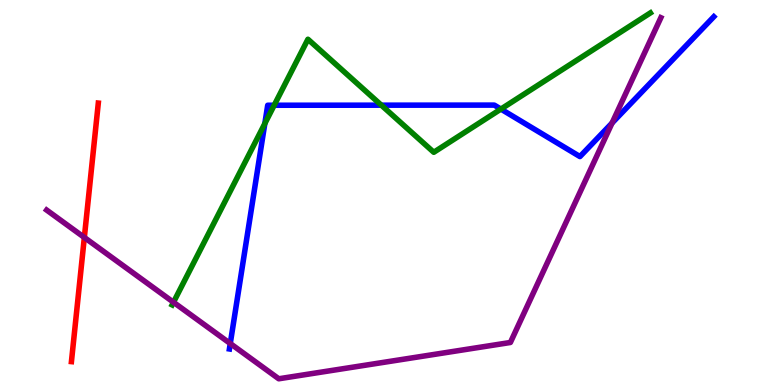[{'lines': ['blue', 'red'], 'intersections': []}, {'lines': ['green', 'red'], 'intersections': []}, {'lines': ['purple', 'red'], 'intersections': [{'x': 1.09, 'y': 3.83}]}, {'lines': ['blue', 'green'], 'intersections': [{'x': 3.42, 'y': 6.79}, {'x': 3.54, 'y': 7.27}, {'x': 4.92, 'y': 7.27}, {'x': 6.46, 'y': 7.17}]}, {'lines': ['blue', 'purple'], 'intersections': [{'x': 2.97, 'y': 1.08}, {'x': 7.9, 'y': 6.81}]}, {'lines': ['green', 'purple'], 'intersections': [{'x': 2.24, 'y': 2.15}]}]